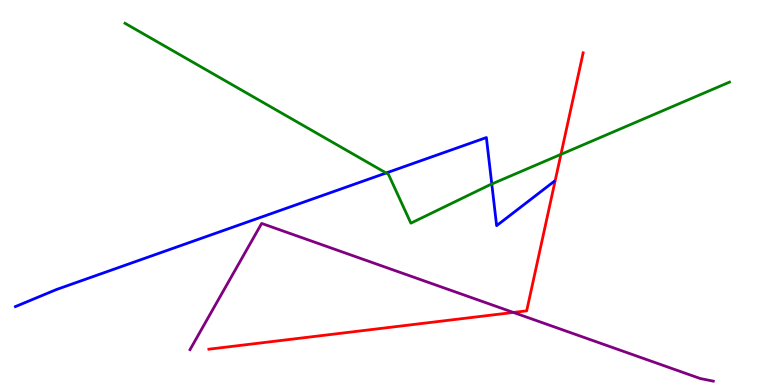[{'lines': ['blue', 'red'], 'intersections': []}, {'lines': ['green', 'red'], 'intersections': [{'x': 7.24, 'y': 5.99}]}, {'lines': ['purple', 'red'], 'intersections': [{'x': 6.62, 'y': 1.88}]}, {'lines': ['blue', 'green'], 'intersections': [{'x': 4.98, 'y': 5.51}, {'x': 6.35, 'y': 5.22}]}, {'lines': ['blue', 'purple'], 'intersections': []}, {'lines': ['green', 'purple'], 'intersections': []}]